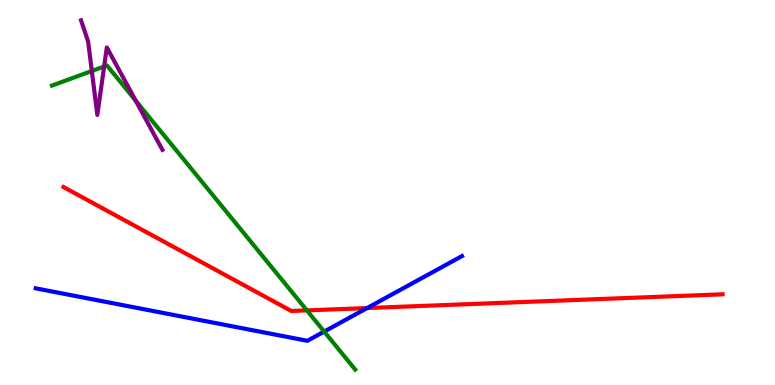[{'lines': ['blue', 'red'], 'intersections': [{'x': 4.74, 'y': 2.0}]}, {'lines': ['green', 'red'], 'intersections': [{'x': 3.96, 'y': 1.94}]}, {'lines': ['purple', 'red'], 'intersections': []}, {'lines': ['blue', 'green'], 'intersections': [{'x': 4.18, 'y': 1.39}]}, {'lines': ['blue', 'purple'], 'intersections': []}, {'lines': ['green', 'purple'], 'intersections': [{'x': 1.18, 'y': 8.16}, {'x': 1.34, 'y': 8.27}, {'x': 1.75, 'y': 7.39}]}]